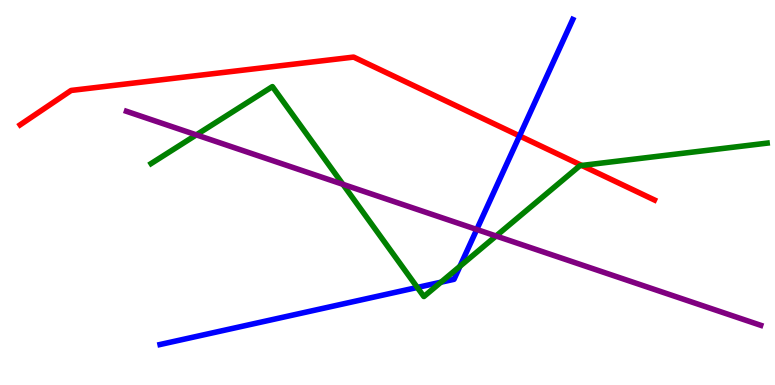[{'lines': ['blue', 'red'], 'intersections': [{'x': 6.7, 'y': 6.47}]}, {'lines': ['green', 'red'], 'intersections': [{'x': 7.51, 'y': 5.7}]}, {'lines': ['purple', 'red'], 'intersections': []}, {'lines': ['blue', 'green'], 'intersections': [{'x': 5.38, 'y': 2.53}, {'x': 5.69, 'y': 2.67}, {'x': 5.93, 'y': 3.08}]}, {'lines': ['blue', 'purple'], 'intersections': [{'x': 6.15, 'y': 4.04}]}, {'lines': ['green', 'purple'], 'intersections': [{'x': 2.53, 'y': 6.5}, {'x': 4.42, 'y': 5.21}, {'x': 6.4, 'y': 3.87}]}]